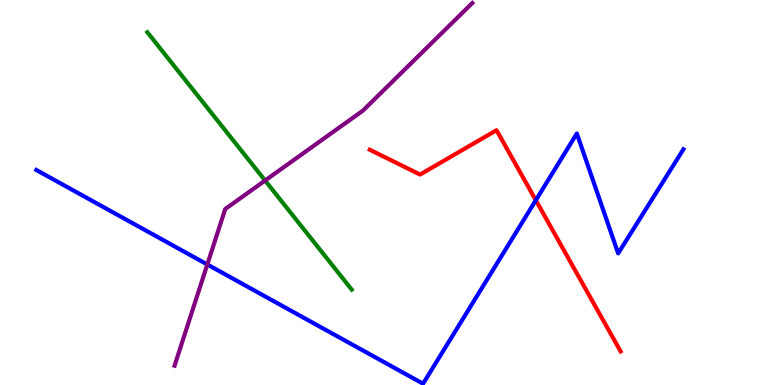[{'lines': ['blue', 'red'], 'intersections': [{'x': 6.91, 'y': 4.8}]}, {'lines': ['green', 'red'], 'intersections': []}, {'lines': ['purple', 'red'], 'intersections': []}, {'lines': ['blue', 'green'], 'intersections': []}, {'lines': ['blue', 'purple'], 'intersections': [{'x': 2.67, 'y': 3.13}]}, {'lines': ['green', 'purple'], 'intersections': [{'x': 3.42, 'y': 5.31}]}]